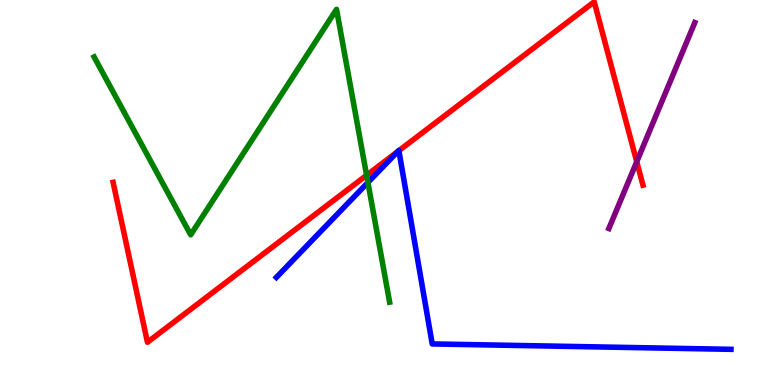[{'lines': ['blue', 'red'], 'intersections': [{'x': 5.13, 'y': 6.06}, {'x': 5.15, 'y': 6.09}]}, {'lines': ['green', 'red'], 'intersections': [{'x': 4.73, 'y': 5.45}]}, {'lines': ['purple', 'red'], 'intersections': [{'x': 8.22, 'y': 5.8}]}, {'lines': ['blue', 'green'], 'intersections': [{'x': 4.75, 'y': 5.26}]}, {'lines': ['blue', 'purple'], 'intersections': []}, {'lines': ['green', 'purple'], 'intersections': []}]